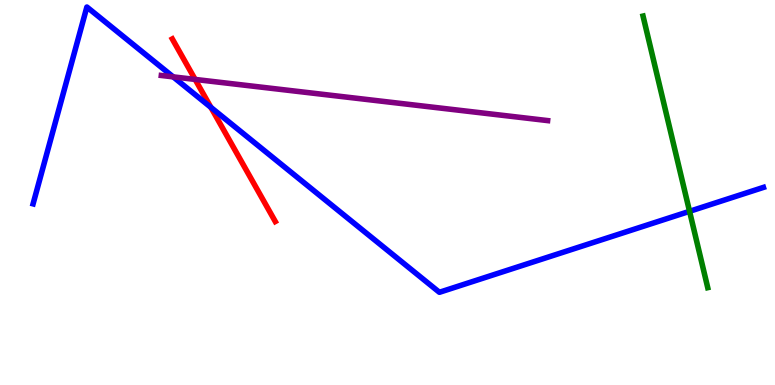[{'lines': ['blue', 'red'], 'intersections': [{'x': 2.72, 'y': 7.21}]}, {'lines': ['green', 'red'], 'intersections': []}, {'lines': ['purple', 'red'], 'intersections': [{'x': 2.52, 'y': 7.94}]}, {'lines': ['blue', 'green'], 'intersections': [{'x': 8.9, 'y': 4.51}]}, {'lines': ['blue', 'purple'], 'intersections': [{'x': 2.23, 'y': 8.0}]}, {'lines': ['green', 'purple'], 'intersections': []}]